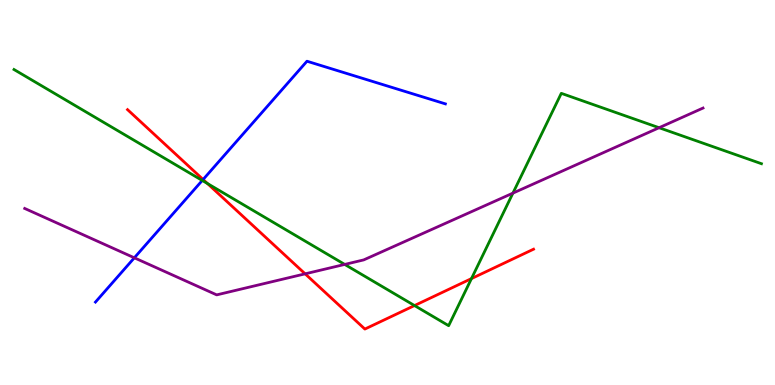[{'lines': ['blue', 'red'], 'intersections': [{'x': 2.62, 'y': 5.34}]}, {'lines': ['green', 'red'], 'intersections': [{'x': 2.68, 'y': 5.23}, {'x': 5.35, 'y': 2.06}, {'x': 6.08, 'y': 2.76}]}, {'lines': ['purple', 'red'], 'intersections': [{'x': 3.94, 'y': 2.89}]}, {'lines': ['blue', 'green'], 'intersections': [{'x': 2.61, 'y': 5.31}]}, {'lines': ['blue', 'purple'], 'intersections': [{'x': 1.73, 'y': 3.3}]}, {'lines': ['green', 'purple'], 'intersections': [{'x': 4.45, 'y': 3.13}, {'x': 6.62, 'y': 4.98}, {'x': 8.5, 'y': 6.68}]}]